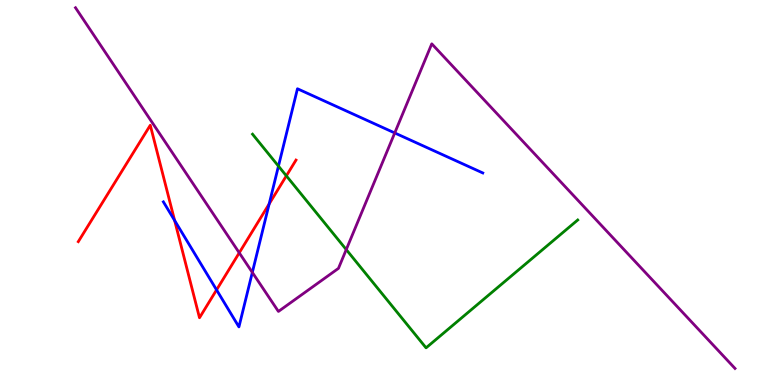[{'lines': ['blue', 'red'], 'intersections': [{'x': 2.25, 'y': 4.27}, {'x': 2.79, 'y': 2.47}, {'x': 3.47, 'y': 4.7}]}, {'lines': ['green', 'red'], 'intersections': [{'x': 3.69, 'y': 5.43}]}, {'lines': ['purple', 'red'], 'intersections': [{'x': 3.09, 'y': 3.43}]}, {'lines': ['blue', 'green'], 'intersections': [{'x': 3.59, 'y': 5.69}]}, {'lines': ['blue', 'purple'], 'intersections': [{'x': 3.26, 'y': 2.92}, {'x': 5.09, 'y': 6.55}]}, {'lines': ['green', 'purple'], 'intersections': [{'x': 4.47, 'y': 3.52}]}]